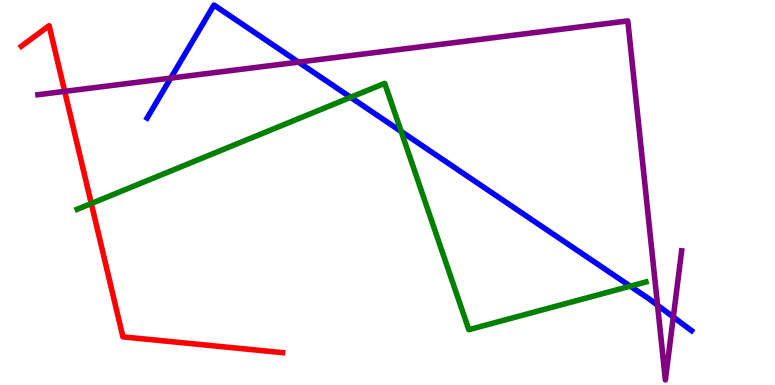[{'lines': ['blue', 'red'], 'intersections': []}, {'lines': ['green', 'red'], 'intersections': [{'x': 1.18, 'y': 4.71}]}, {'lines': ['purple', 'red'], 'intersections': [{'x': 0.835, 'y': 7.63}]}, {'lines': ['blue', 'green'], 'intersections': [{'x': 4.52, 'y': 7.47}, {'x': 5.18, 'y': 6.59}, {'x': 8.13, 'y': 2.57}]}, {'lines': ['blue', 'purple'], 'intersections': [{'x': 2.2, 'y': 7.97}, {'x': 3.85, 'y': 8.39}, {'x': 8.48, 'y': 2.07}, {'x': 8.69, 'y': 1.77}]}, {'lines': ['green', 'purple'], 'intersections': []}]